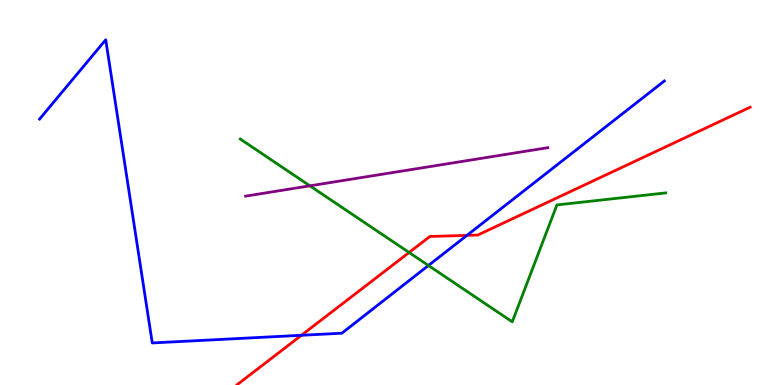[{'lines': ['blue', 'red'], 'intersections': [{'x': 3.89, 'y': 1.29}, {'x': 6.02, 'y': 3.89}]}, {'lines': ['green', 'red'], 'intersections': [{'x': 5.28, 'y': 3.44}]}, {'lines': ['purple', 'red'], 'intersections': []}, {'lines': ['blue', 'green'], 'intersections': [{'x': 5.53, 'y': 3.1}]}, {'lines': ['blue', 'purple'], 'intersections': []}, {'lines': ['green', 'purple'], 'intersections': [{'x': 4.0, 'y': 5.17}]}]